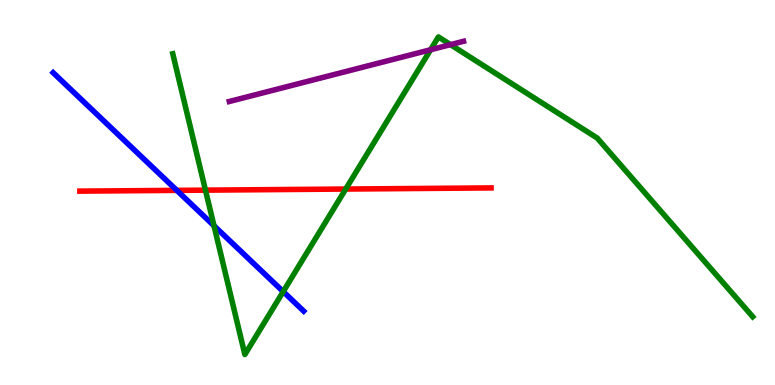[{'lines': ['blue', 'red'], 'intersections': [{'x': 2.28, 'y': 5.06}]}, {'lines': ['green', 'red'], 'intersections': [{'x': 2.65, 'y': 5.06}, {'x': 4.46, 'y': 5.09}]}, {'lines': ['purple', 'red'], 'intersections': []}, {'lines': ['blue', 'green'], 'intersections': [{'x': 2.76, 'y': 4.14}, {'x': 3.65, 'y': 2.43}]}, {'lines': ['blue', 'purple'], 'intersections': []}, {'lines': ['green', 'purple'], 'intersections': [{'x': 5.56, 'y': 8.71}, {'x': 5.81, 'y': 8.84}]}]